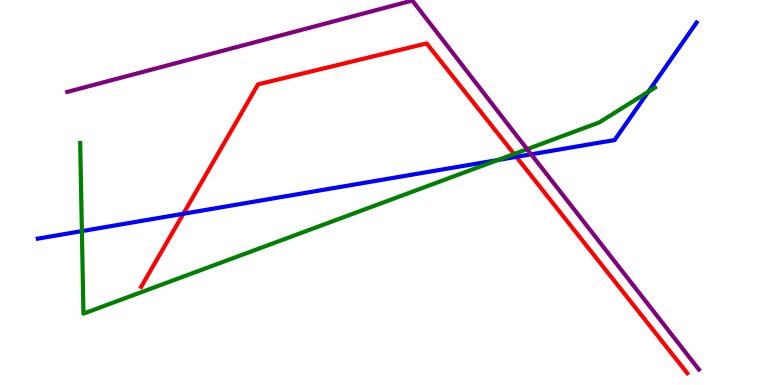[{'lines': ['blue', 'red'], 'intersections': [{'x': 2.37, 'y': 4.45}, {'x': 6.66, 'y': 5.93}]}, {'lines': ['green', 'red'], 'intersections': [{'x': 6.63, 'y': 6.0}]}, {'lines': ['purple', 'red'], 'intersections': []}, {'lines': ['blue', 'green'], 'intersections': [{'x': 1.06, 'y': 4.0}, {'x': 6.43, 'y': 5.84}, {'x': 8.37, 'y': 7.62}]}, {'lines': ['blue', 'purple'], 'intersections': [{'x': 6.85, 'y': 5.99}]}, {'lines': ['green', 'purple'], 'intersections': [{'x': 6.8, 'y': 6.13}]}]